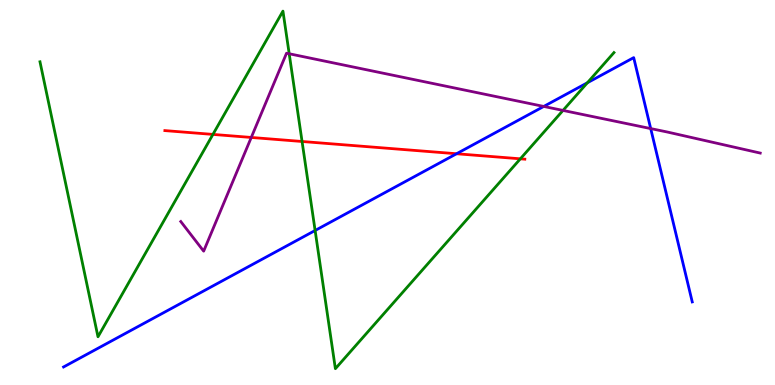[{'lines': ['blue', 'red'], 'intersections': [{'x': 5.89, 'y': 6.01}]}, {'lines': ['green', 'red'], 'intersections': [{'x': 2.75, 'y': 6.51}, {'x': 3.9, 'y': 6.33}, {'x': 6.71, 'y': 5.87}]}, {'lines': ['purple', 'red'], 'intersections': [{'x': 3.24, 'y': 6.43}]}, {'lines': ['blue', 'green'], 'intersections': [{'x': 4.07, 'y': 4.01}, {'x': 7.58, 'y': 7.85}]}, {'lines': ['blue', 'purple'], 'intersections': [{'x': 7.02, 'y': 7.24}, {'x': 8.4, 'y': 6.66}]}, {'lines': ['green', 'purple'], 'intersections': [{'x': 3.73, 'y': 8.6}, {'x': 7.26, 'y': 7.13}]}]